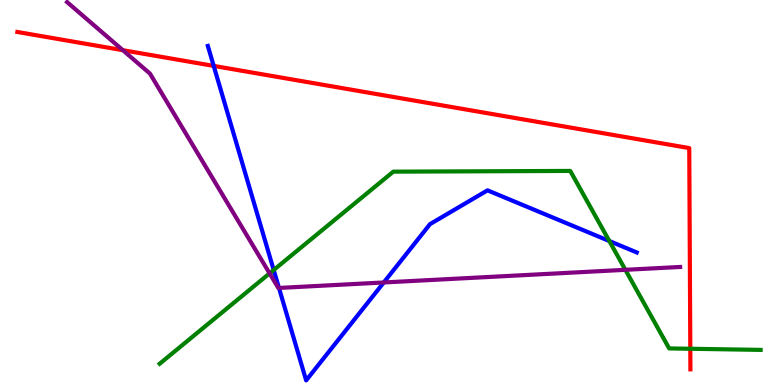[{'lines': ['blue', 'red'], 'intersections': [{'x': 2.76, 'y': 8.29}]}, {'lines': ['green', 'red'], 'intersections': [{'x': 8.91, 'y': 0.941}]}, {'lines': ['purple', 'red'], 'intersections': [{'x': 1.59, 'y': 8.7}]}, {'lines': ['blue', 'green'], 'intersections': [{'x': 3.53, 'y': 2.99}, {'x': 7.86, 'y': 3.74}]}, {'lines': ['blue', 'purple'], 'intersections': [{'x': 3.6, 'y': 2.52}, {'x': 4.95, 'y': 2.66}]}, {'lines': ['green', 'purple'], 'intersections': [{'x': 3.48, 'y': 2.9}, {'x': 8.07, 'y': 2.99}]}]